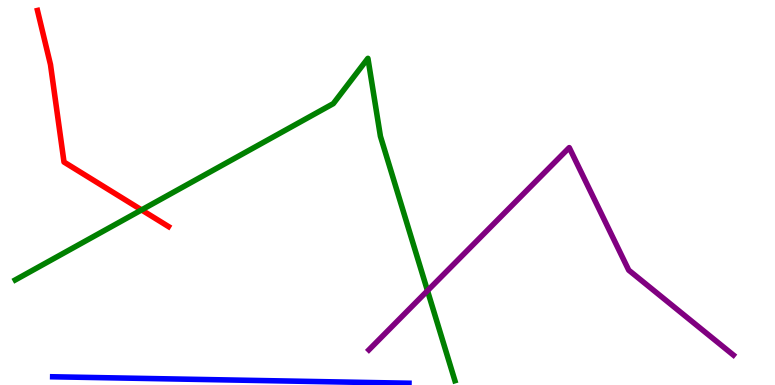[{'lines': ['blue', 'red'], 'intersections': []}, {'lines': ['green', 'red'], 'intersections': [{'x': 1.83, 'y': 4.55}]}, {'lines': ['purple', 'red'], 'intersections': []}, {'lines': ['blue', 'green'], 'intersections': []}, {'lines': ['blue', 'purple'], 'intersections': []}, {'lines': ['green', 'purple'], 'intersections': [{'x': 5.52, 'y': 2.45}]}]